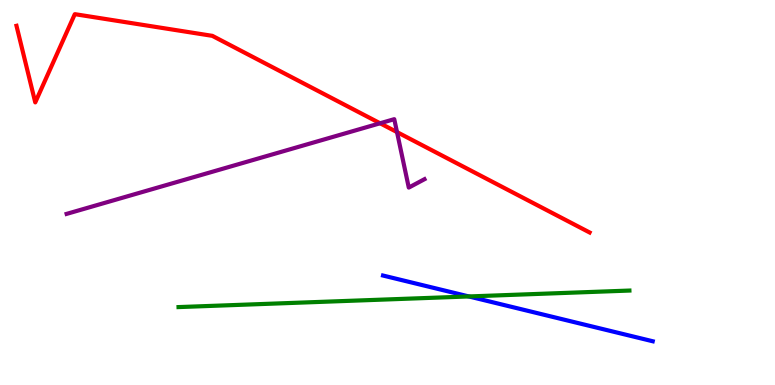[{'lines': ['blue', 'red'], 'intersections': []}, {'lines': ['green', 'red'], 'intersections': []}, {'lines': ['purple', 'red'], 'intersections': [{'x': 4.9, 'y': 6.8}, {'x': 5.12, 'y': 6.57}]}, {'lines': ['blue', 'green'], 'intersections': [{'x': 6.05, 'y': 2.3}]}, {'lines': ['blue', 'purple'], 'intersections': []}, {'lines': ['green', 'purple'], 'intersections': []}]